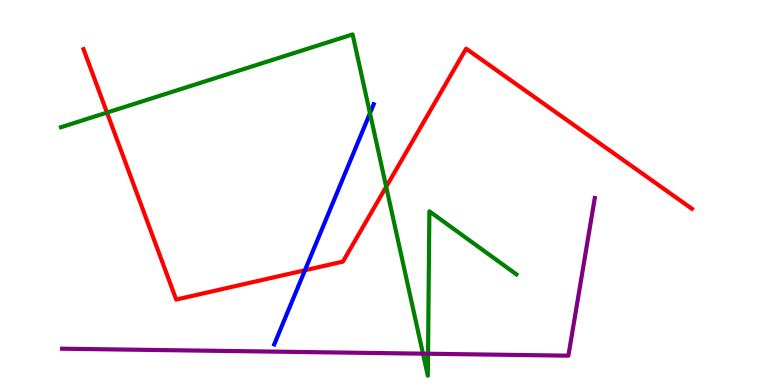[{'lines': ['blue', 'red'], 'intersections': [{'x': 3.93, 'y': 2.98}]}, {'lines': ['green', 'red'], 'intersections': [{'x': 1.38, 'y': 7.08}, {'x': 4.98, 'y': 5.15}]}, {'lines': ['purple', 'red'], 'intersections': []}, {'lines': ['blue', 'green'], 'intersections': [{'x': 4.77, 'y': 7.06}]}, {'lines': ['blue', 'purple'], 'intersections': []}, {'lines': ['green', 'purple'], 'intersections': [{'x': 5.46, 'y': 0.814}, {'x': 5.52, 'y': 0.812}]}]